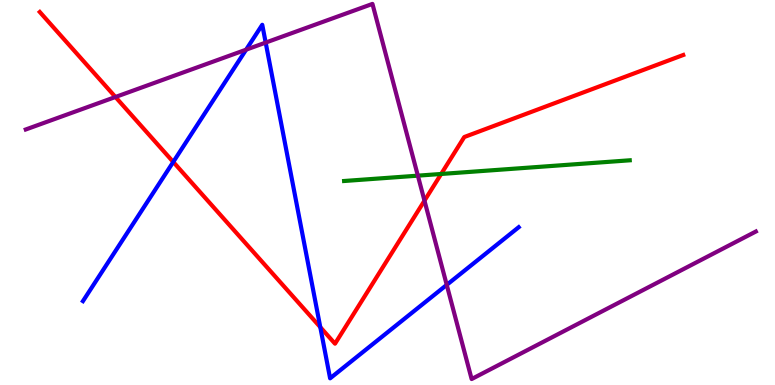[{'lines': ['blue', 'red'], 'intersections': [{'x': 2.24, 'y': 5.79}, {'x': 4.13, 'y': 1.5}]}, {'lines': ['green', 'red'], 'intersections': [{'x': 5.69, 'y': 5.48}]}, {'lines': ['purple', 'red'], 'intersections': [{'x': 1.49, 'y': 7.48}, {'x': 5.48, 'y': 4.79}]}, {'lines': ['blue', 'green'], 'intersections': []}, {'lines': ['blue', 'purple'], 'intersections': [{'x': 3.18, 'y': 8.71}, {'x': 3.43, 'y': 8.89}, {'x': 5.76, 'y': 2.6}]}, {'lines': ['green', 'purple'], 'intersections': [{'x': 5.39, 'y': 5.44}]}]